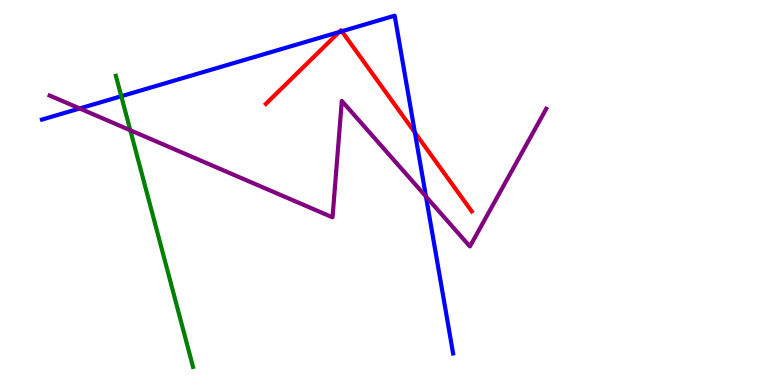[{'lines': ['blue', 'red'], 'intersections': [{'x': 4.38, 'y': 9.17}, {'x': 4.41, 'y': 9.19}, {'x': 5.35, 'y': 6.56}]}, {'lines': ['green', 'red'], 'intersections': []}, {'lines': ['purple', 'red'], 'intersections': []}, {'lines': ['blue', 'green'], 'intersections': [{'x': 1.56, 'y': 7.5}]}, {'lines': ['blue', 'purple'], 'intersections': [{'x': 1.03, 'y': 7.18}, {'x': 5.5, 'y': 4.9}]}, {'lines': ['green', 'purple'], 'intersections': [{'x': 1.68, 'y': 6.62}]}]